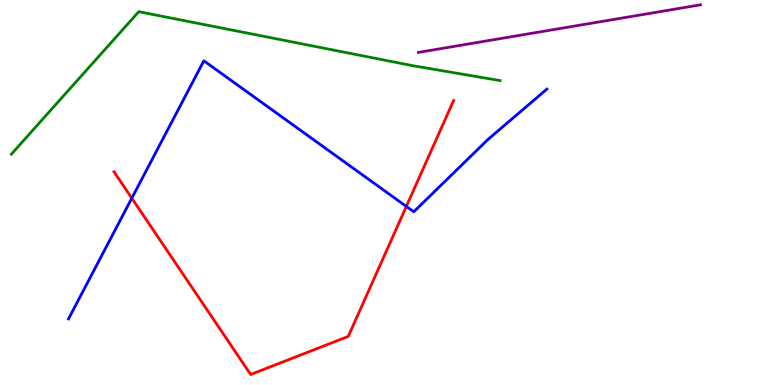[{'lines': ['blue', 'red'], 'intersections': [{'x': 1.7, 'y': 4.85}, {'x': 5.24, 'y': 4.64}]}, {'lines': ['green', 'red'], 'intersections': []}, {'lines': ['purple', 'red'], 'intersections': []}, {'lines': ['blue', 'green'], 'intersections': []}, {'lines': ['blue', 'purple'], 'intersections': []}, {'lines': ['green', 'purple'], 'intersections': []}]